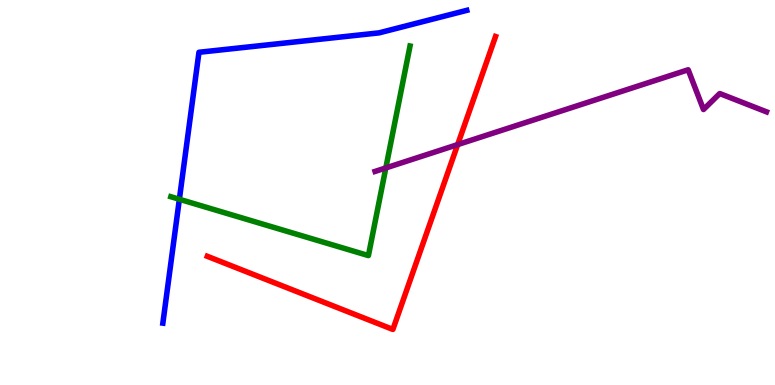[{'lines': ['blue', 'red'], 'intersections': []}, {'lines': ['green', 'red'], 'intersections': []}, {'lines': ['purple', 'red'], 'intersections': [{'x': 5.91, 'y': 6.24}]}, {'lines': ['blue', 'green'], 'intersections': [{'x': 2.31, 'y': 4.82}]}, {'lines': ['blue', 'purple'], 'intersections': []}, {'lines': ['green', 'purple'], 'intersections': [{'x': 4.98, 'y': 5.64}]}]